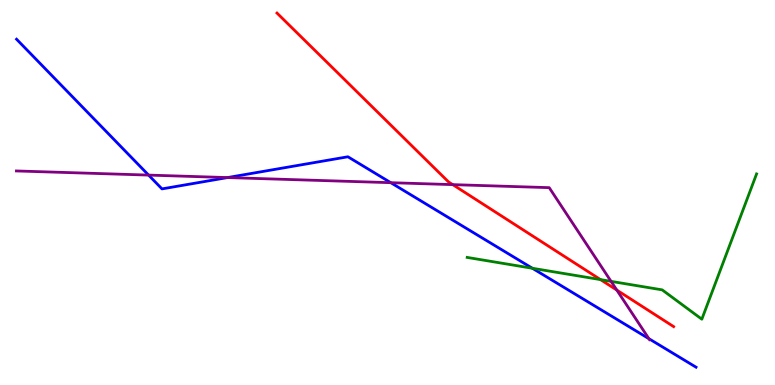[{'lines': ['blue', 'red'], 'intersections': []}, {'lines': ['green', 'red'], 'intersections': [{'x': 7.75, 'y': 2.74}]}, {'lines': ['purple', 'red'], 'intersections': [{'x': 5.84, 'y': 5.2}, {'x': 7.96, 'y': 2.47}]}, {'lines': ['blue', 'green'], 'intersections': [{'x': 6.87, 'y': 3.03}]}, {'lines': ['blue', 'purple'], 'intersections': [{'x': 1.92, 'y': 5.45}, {'x': 2.94, 'y': 5.39}, {'x': 5.04, 'y': 5.25}, {'x': 8.37, 'y': 1.2}]}, {'lines': ['green', 'purple'], 'intersections': [{'x': 7.88, 'y': 2.69}]}]